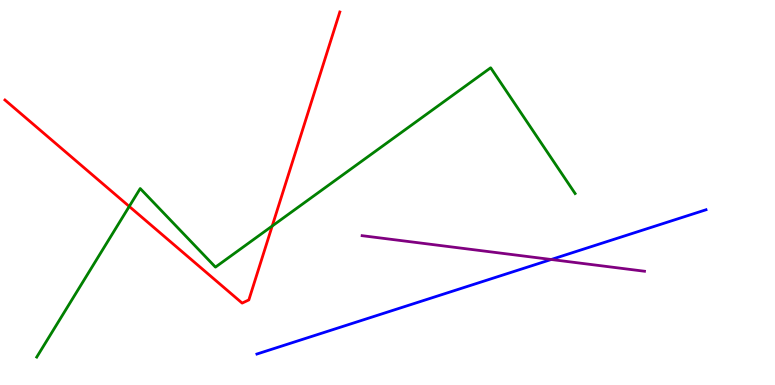[{'lines': ['blue', 'red'], 'intersections': []}, {'lines': ['green', 'red'], 'intersections': [{'x': 1.67, 'y': 4.64}, {'x': 3.51, 'y': 4.13}]}, {'lines': ['purple', 'red'], 'intersections': []}, {'lines': ['blue', 'green'], 'intersections': []}, {'lines': ['blue', 'purple'], 'intersections': [{'x': 7.11, 'y': 3.26}]}, {'lines': ['green', 'purple'], 'intersections': []}]